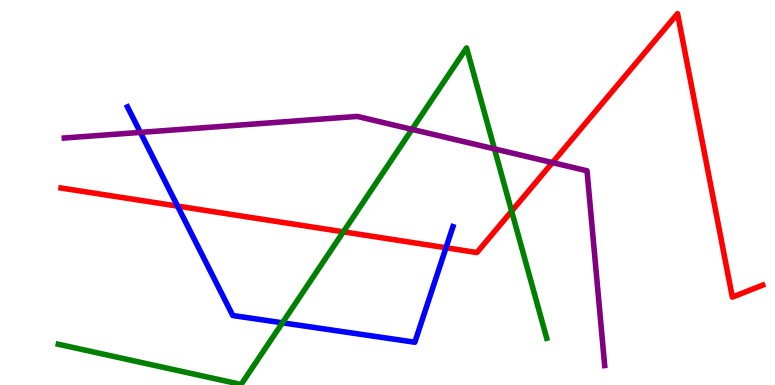[{'lines': ['blue', 'red'], 'intersections': [{'x': 2.29, 'y': 4.65}, {'x': 5.75, 'y': 3.56}]}, {'lines': ['green', 'red'], 'intersections': [{'x': 4.43, 'y': 3.98}, {'x': 6.6, 'y': 4.51}]}, {'lines': ['purple', 'red'], 'intersections': [{'x': 7.13, 'y': 5.78}]}, {'lines': ['blue', 'green'], 'intersections': [{'x': 3.64, 'y': 1.62}]}, {'lines': ['blue', 'purple'], 'intersections': [{'x': 1.81, 'y': 6.56}]}, {'lines': ['green', 'purple'], 'intersections': [{'x': 5.32, 'y': 6.64}, {'x': 6.38, 'y': 6.13}]}]